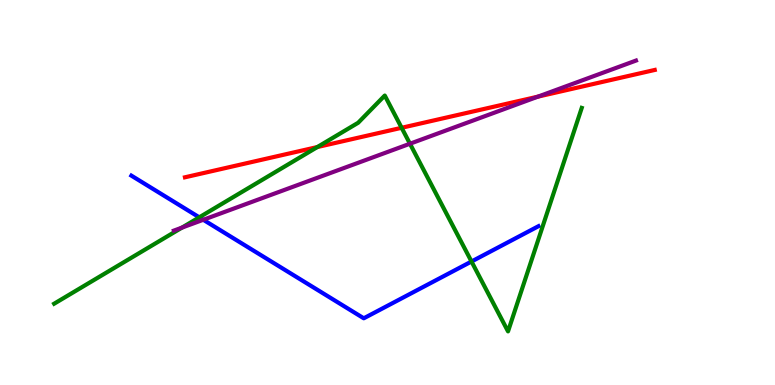[{'lines': ['blue', 'red'], 'intersections': []}, {'lines': ['green', 'red'], 'intersections': [{'x': 4.09, 'y': 6.18}, {'x': 5.18, 'y': 6.68}]}, {'lines': ['purple', 'red'], 'intersections': [{'x': 6.94, 'y': 7.49}]}, {'lines': ['blue', 'green'], 'intersections': [{'x': 2.57, 'y': 4.36}, {'x': 6.08, 'y': 3.21}]}, {'lines': ['blue', 'purple'], 'intersections': [{'x': 2.62, 'y': 4.29}]}, {'lines': ['green', 'purple'], 'intersections': [{'x': 2.35, 'y': 4.09}, {'x': 5.29, 'y': 6.27}]}]